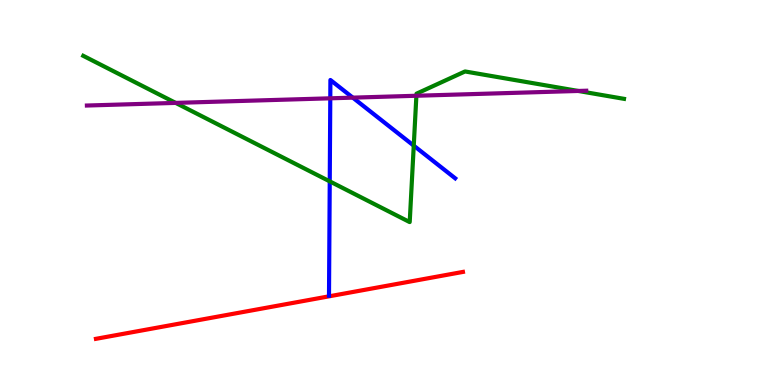[{'lines': ['blue', 'red'], 'intersections': []}, {'lines': ['green', 'red'], 'intersections': []}, {'lines': ['purple', 'red'], 'intersections': []}, {'lines': ['blue', 'green'], 'intersections': [{'x': 4.25, 'y': 5.29}, {'x': 5.34, 'y': 6.22}]}, {'lines': ['blue', 'purple'], 'intersections': [{'x': 4.26, 'y': 7.45}, {'x': 4.55, 'y': 7.46}]}, {'lines': ['green', 'purple'], 'intersections': [{'x': 2.27, 'y': 7.33}, {'x': 5.37, 'y': 7.51}, {'x': 7.46, 'y': 7.64}]}]